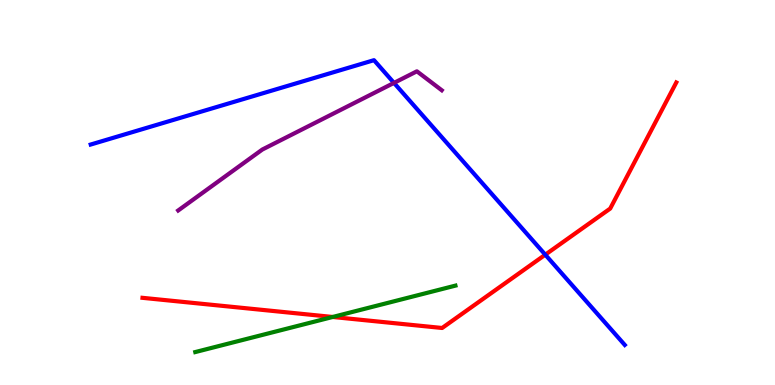[{'lines': ['blue', 'red'], 'intersections': [{'x': 7.04, 'y': 3.38}]}, {'lines': ['green', 'red'], 'intersections': [{'x': 4.29, 'y': 1.77}]}, {'lines': ['purple', 'red'], 'intersections': []}, {'lines': ['blue', 'green'], 'intersections': []}, {'lines': ['blue', 'purple'], 'intersections': [{'x': 5.08, 'y': 7.85}]}, {'lines': ['green', 'purple'], 'intersections': []}]